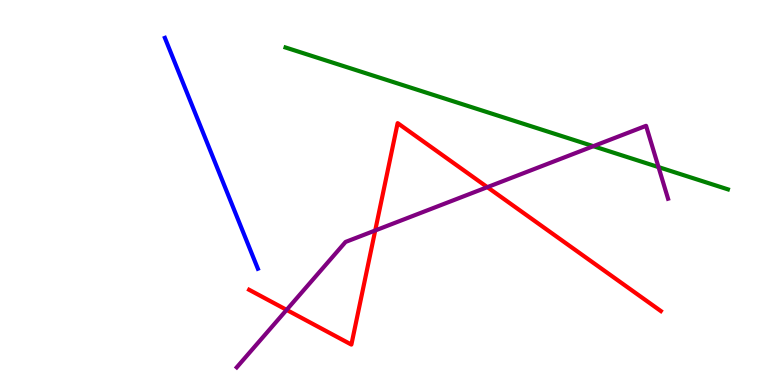[{'lines': ['blue', 'red'], 'intersections': []}, {'lines': ['green', 'red'], 'intersections': []}, {'lines': ['purple', 'red'], 'intersections': [{'x': 3.7, 'y': 1.95}, {'x': 4.84, 'y': 4.01}, {'x': 6.29, 'y': 5.14}]}, {'lines': ['blue', 'green'], 'intersections': []}, {'lines': ['blue', 'purple'], 'intersections': []}, {'lines': ['green', 'purple'], 'intersections': [{'x': 7.66, 'y': 6.2}, {'x': 8.5, 'y': 5.66}]}]